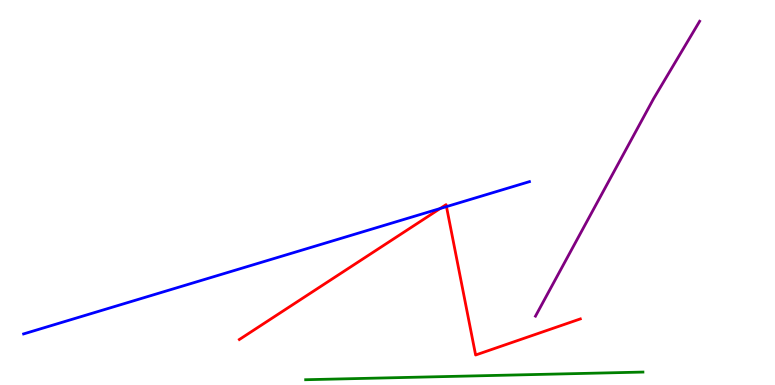[{'lines': ['blue', 'red'], 'intersections': [{'x': 5.68, 'y': 4.58}, {'x': 5.76, 'y': 4.63}]}, {'lines': ['green', 'red'], 'intersections': []}, {'lines': ['purple', 'red'], 'intersections': []}, {'lines': ['blue', 'green'], 'intersections': []}, {'lines': ['blue', 'purple'], 'intersections': []}, {'lines': ['green', 'purple'], 'intersections': []}]